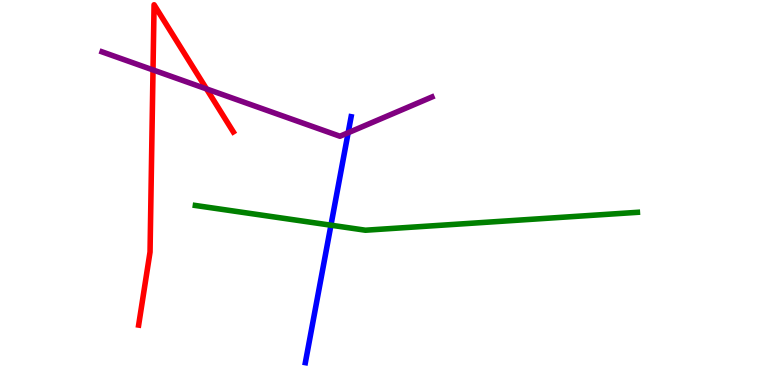[{'lines': ['blue', 'red'], 'intersections': []}, {'lines': ['green', 'red'], 'intersections': []}, {'lines': ['purple', 'red'], 'intersections': [{'x': 1.97, 'y': 8.18}, {'x': 2.66, 'y': 7.69}]}, {'lines': ['blue', 'green'], 'intersections': [{'x': 4.27, 'y': 4.15}]}, {'lines': ['blue', 'purple'], 'intersections': [{'x': 4.49, 'y': 6.55}]}, {'lines': ['green', 'purple'], 'intersections': []}]